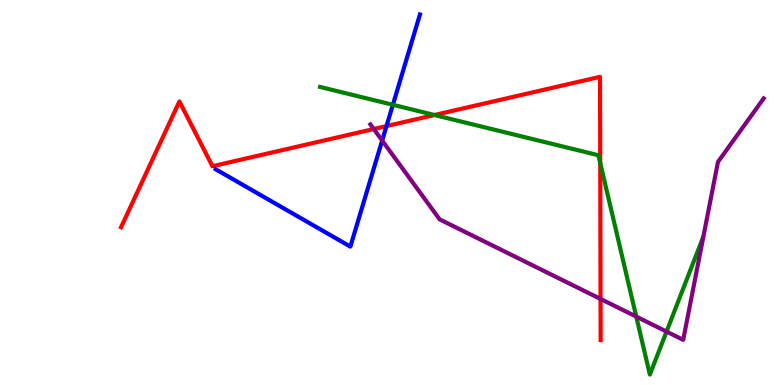[{'lines': ['blue', 'red'], 'intersections': [{'x': 4.99, 'y': 6.73}]}, {'lines': ['green', 'red'], 'intersections': [{'x': 5.61, 'y': 7.01}, {'x': 7.74, 'y': 5.77}]}, {'lines': ['purple', 'red'], 'intersections': [{'x': 4.82, 'y': 6.65}, {'x': 7.75, 'y': 2.24}]}, {'lines': ['blue', 'green'], 'intersections': [{'x': 5.07, 'y': 7.28}]}, {'lines': ['blue', 'purple'], 'intersections': [{'x': 4.93, 'y': 6.35}]}, {'lines': ['green', 'purple'], 'intersections': [{'x': 8.21, 'y': 1.78}, {'x': 8.6, 'y': 1.39}]}]